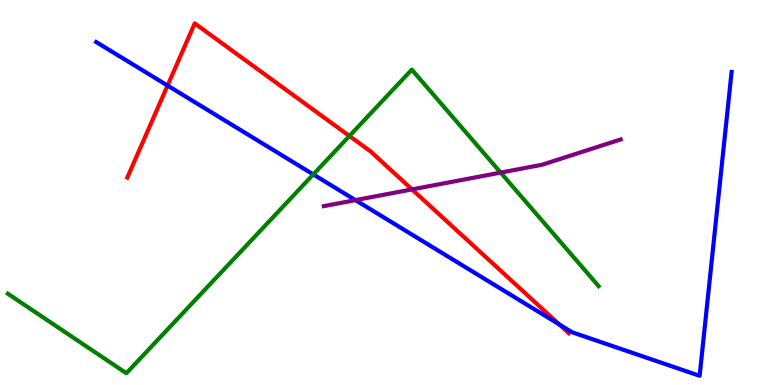[{'lines': ['blue', 'red'], 'intersections': [{'x': 2.16, 'y': 7.78}, {'x': 7.22, 'y': 1.57}]}, {'lines': ['green', 'red'], 'intersections': [{'x': 4.51, 'y': 6.47}]}, {'lines': ['purple', 'red'], 'intersections': [{'x': 5.32, 'y': 5.08}]}, {'lines': ['blue', 'green'], 'intersections': [{'x': 4.04, 'y': 5.47}]}, {'lines': ['blue', 'purple'], 'intersections': [{'x': 4.59, 'y': 4.8}]}, {'lines': ['green', 'purple'], 'intersections': [{'x': 6.46, 'y': 5.52}]}]